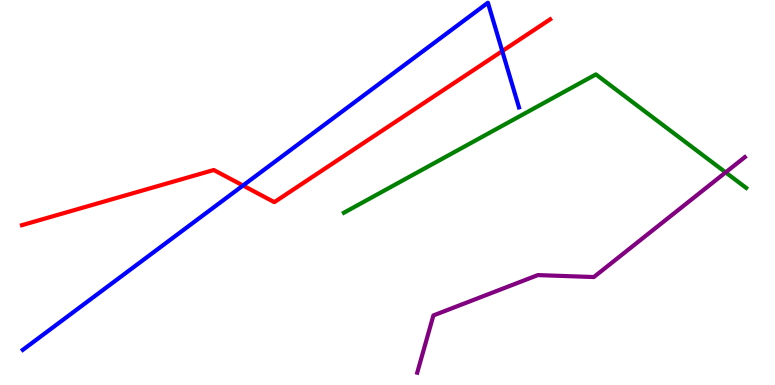[{'lines': ['blue', 'red'], 'intersections': [{'x': 3.14, 'y': 5.18}, {'x': 6.48, 'y': 8.67}]}, {'lines': ['green', 'red'], 'intersections': []}, {'lines': ['purple', 'red'], 'intersections': []}, {'lines': ['blue', 'green'], 'intersections': []}, {'lines': ['blue', 'purple'], 'intersections': []}, {'lines': ['green', 'purple'], 'intersections': [{'x': 9.36, 'y': 5.52}]}]